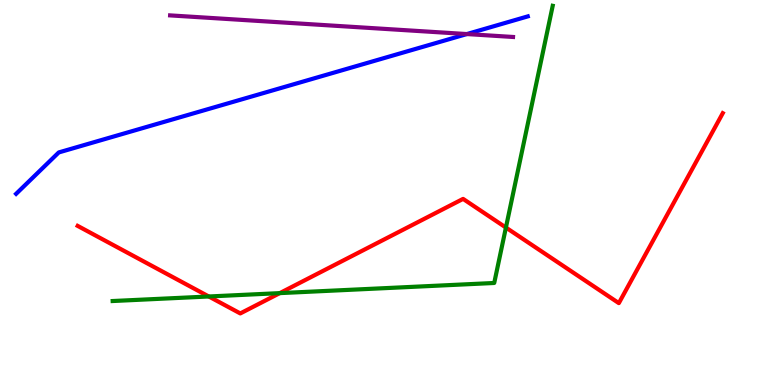[{'lines': ['blue', 'red'], 'intersections': []}, {'lines': ['green', 'red'], 'intersections': [{'x': 2.69, 'y': 2.3}, {'x': 3.61, 'y': 2.39}, {'x': 6.53, 'y': 4.09}]}, {'lines': ['purple', 'red'], 'intersections': []}, {'lines': ['blue', 'green'], 'intersections': []}, {'lines': ['blue', 'purple'], 'intersections': [{'x': 6.02, 'y': 9.12}]}, {'lines': ['green', 'purple'], 'intersections': []}]